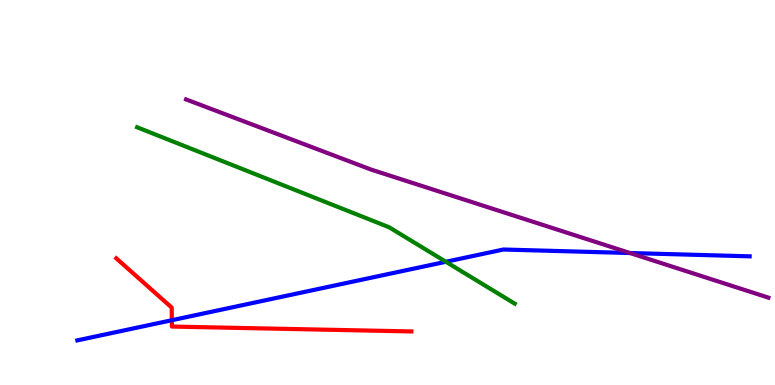[{'lines': ['blue', 'red'], 'intersections': [{'x': 2.22, 'y': 1.68}]}, {'lines': ['green', 'red'], 'intersections': []}, {'lines': ['purple', 'red'], 'intersections': []}, {'lines': ['blue', 'green'], 'intersections': [{'x': 5.75, 'y': 3.2}]}, {'lines': ['blue', 'purple'], 'intersections': [{'x': 8.13, 'y': 3.43}]}, {'lines': ['green', 'purple'], 'intersections': []}]